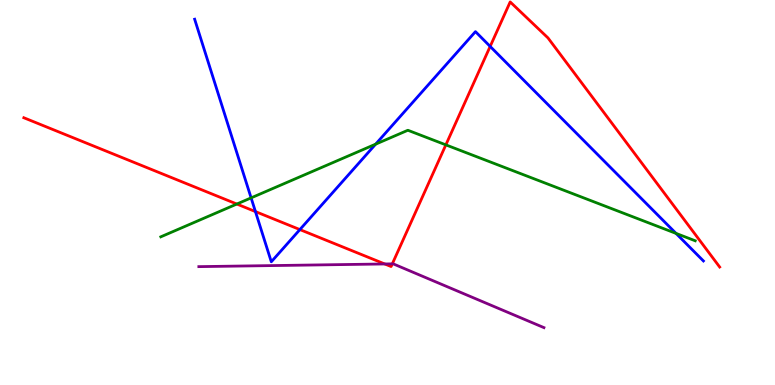[{'lines': ['blue', 'red'], 'intersections': [{'x': 3.3, 'y': 4.5}, {'x': 3.87, 'y': 4.04}, {'x': 6.32, 'y': 8.79}]}, {'lines': ['green', 'red'], 'intersections': [{'x': 3.06, 'y': 4.7}, {'x': 5.75, 'y': 6.24}]}, {'lines': ['purple', 'red'], 'intersections': [{'x': 4.96, 'y': 3.14}, {'x': 5.06, 'y': 3.15}]}, {'lines': ['blue', 'green'], 'intersections': [{'x': 3.24, 'y': 4.86}, {'x': 4.85, 'y': 6.26}, {'x': 8.72, 'y': 3.94}]}, {'lines': ['blue', 'purple'], 'intersections': []}, {'lines': ['green', 'purple'], 'intersections': []}]